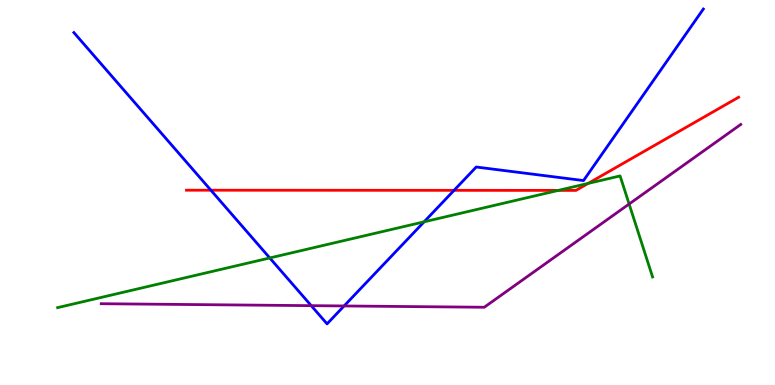[{'lines': ['blue', 'red'], 'intersections': [{'x': 2.72, 'y': 5.06}, {'x': 5.86, 'y': 5.06}]}, {'lines': ['green', 'red'], 'intersections': [{'x': 7.2, 'y': 5.05}, {'x': 7.59, 'y': 5.24}]}, {'lines': ['purple', 'red'], 'intersections': []}, {'lines': ['blue', 'green'], 'intersections': [{'x': 3.48, 'y': 3.3}, {'x': 5.47, 'y': 4.24}]}, {'lines': ['blue', 'purple'], 'intersections': [{'x': 4.02, 'y': 2.06}, {'x': 4.44, 'y': 2.05}]}, {'lines': ['green', 'purple'], 'intersections': [{'x': 8.12, 'y': 4.7}]}]